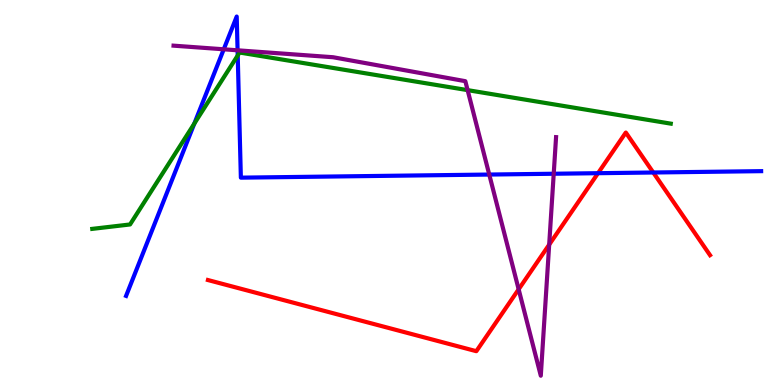[{'lines': ['blue', 'red'], 'intersections': [{'x': 7.72, 'y': 5.5}, {'x': 8.43, 'y': 5.52}]}, {'lines': ['green', 'red'], 'intersections': []}, {'lines': ['purple', 'red'], 'intersections': [{'x': 6.69, 'y': 2.49}, {'x': 7.09, 'y': 3.65}]}, {'lines': ['blue', 'green'], 'intersections': [{'x': 2.51, 'y': 6.79}, {'x': 3.07, 'y': 8.56}]}, {'lines': ['blue', 'purple'], 'intersections': [{'x': 2.89, 'y': 8.72}, {'x': 3.07, 'y': 8.69}, {'x': 6.31, 'y': 5.47}, {'x': 7.14, 'y': 5.49}]}, {'lines': ['green', 'purple'], 'intersections': [{'x': 6.03, 'y': 7.66}]}]